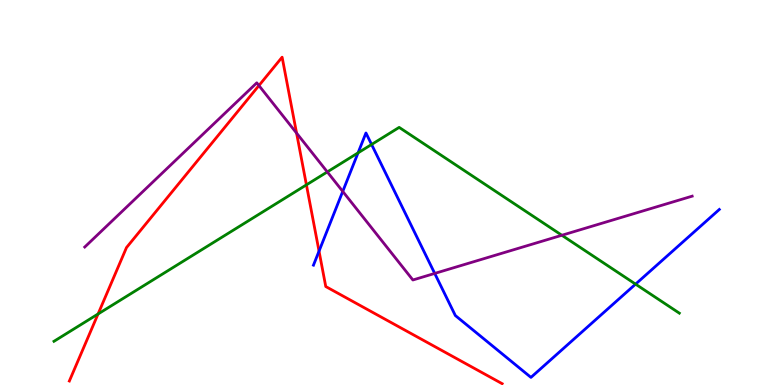[{'lines': ['blue', 'red'], 'intersections': [{'x': 4.12, 'y': 3.48}]}, {'lines': ['green', 'red'], 'intersections': [{'x': 1.27, 'y': 1.84}, {'x': 3.95, 'y': 5.2}]}, {'lines': ['purple', 'red'], 'intersections': [{'x': 3.34, 'y': 7.78}, {'x': 3.83, 'y': 6.54}]}, {'lines': ['blue', 'green'], 'intersections': [{'x': 4.62, 'y': 6.03}, {'x': 4.79, 'y': 6.25}, {'x': 8.2, 'y': 2.62}]}, {'lines': ['blue', 'purple'], 'intersections': [{'x': 4.42, 'y': 5.03}, {'x': 5.61, 'y': 2.9}]}, {'lines': ['green', 'purple'], 'intersections': [{'x': 4.22, 'y': 5.53}, {'x': 7.25, 'y': 3.89}]}]